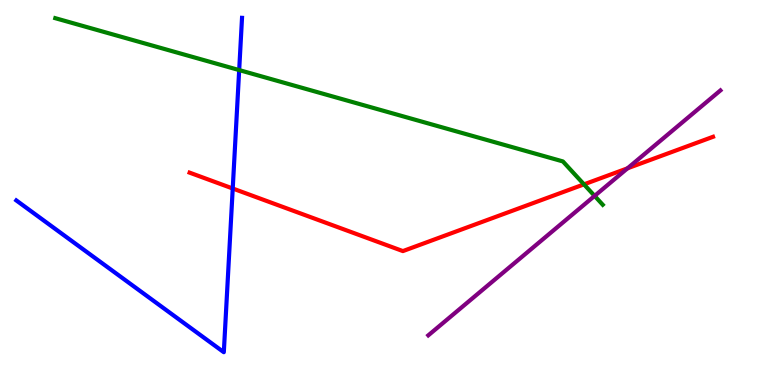[{'lines': ['blue', 'red'], 'intersections': [{'x': 3.0, 'y': 5.1}]}, {'lines': ['green', 'red'], 'intersections': [{'x': 7.54, 'y': 5.21}]}, {'lines': ['purple', 'red'], 'intersections': [{'x': 8.1, 'y': 5.63}]}, {'lines': ['blue', 'green'], 'intersections': [{'x': 3.09, 'y': 8.18}]}, {'lines': ['blue', 'purple'], 'intersections': []}, {'lines': ['green', 'purple'], 'intersections': [{'x': 7.67, 'y': 4.91}]}]